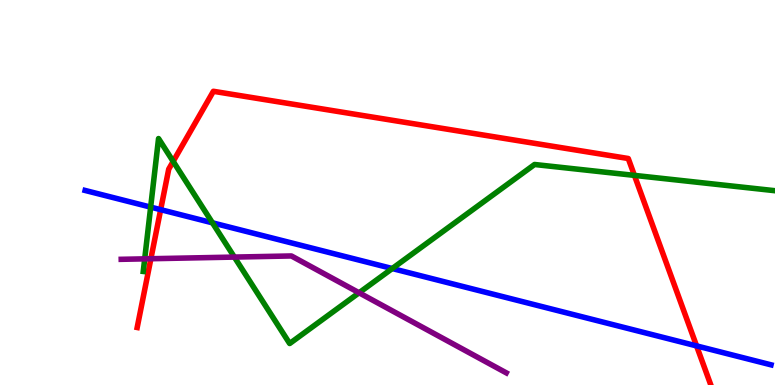[{'lines': ['blue', 'red'], 'intersections': [{'x': 2.07, 'y': 4.55}, {'x': 8.99, 'y': 1.02}]}, {'lines': ['green', 'red'], 'intersections': [{'x': 2.23, 'y': 5.81}, {'x': 8.19, 'y': 5.44}]}, {'lines': ['purple', 'red'], 'intersections': [{'x': 1.95, 'y': 3.28}]}, {'lines': ['blue', 'green'], 'intersections': [{'x': 1.94, 'y': 4.62}, {'x': 2.74, 'y': 4.21}, {'x': 5.06, 'y': 3.03}]}, {'lines': ['blue', 'purple'], 'intersections': []}, {'lines': ['green', 'purple'], 'intersections': [{'x': 1.87, 'y': 3.28}, {'x': 3.02, 'y': 3.32}, {'x': 4.63, 'y': 2.4}]}]